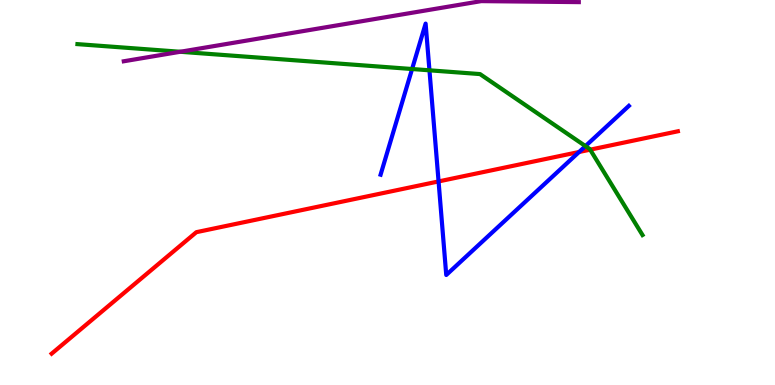[{'lines': ['blue', 'red'], 'intersections': [{'x': 5.66, 'y': 5.29}, {'x': 7.47, 'y': 6.05}]}, {'lines': ['green', 'red'], 'intersections': [{'x': 7.62, 'y': 6.11}]}, {'lines': ['purple', 'red'], 'intersections': []}, {'lines': ['blue', 'green'], 'intersections': [{'x': 5.32, 'y': 8.21}, {'x': 5.54, 'y': 8.17}, {'x': 7.55, 'y': 6.21}]}, {'lines': ['blue', 'purple'], 'intersections': []}, {'lines': ['green', 'purple'], 'intersections': [{'x': 2.33, 'y': 8.66}]}]